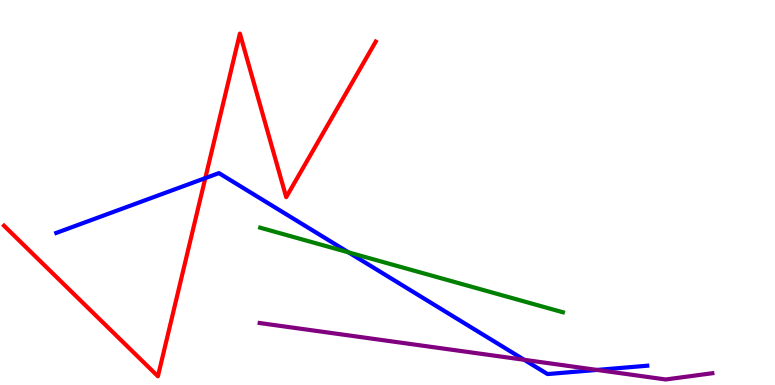[{'lines': ['blue', 'red'], 'intersections': [{'x': 2.65, 'y': 5.37}]}, {'lines': ['green', 'red'], 'intersections': []}, {'lines': ['purple', 'red'], 'intersections': []}, {'lines': ['blue', 'green'], 'intersections': [{'x': 4.5, 'y': 3.44}]}, {'lines': ['blue', 'purple'], 'intersections': [{'x': 6.76, 'y': 0.654}, {'x': 7.7, 'y': 0.391}]}, {'lines': ['green', 'purple'], 'intersections': []}]